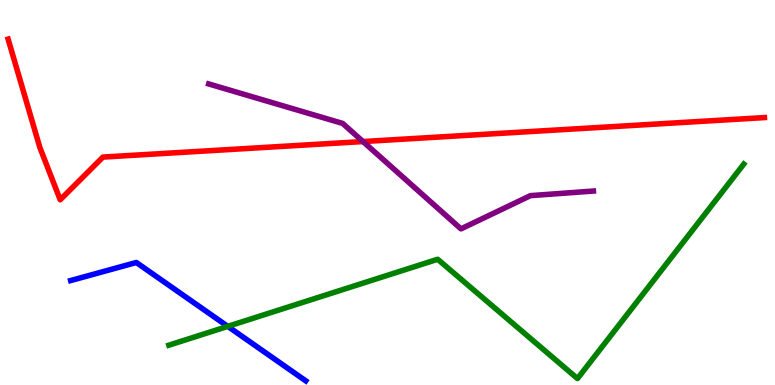[{'lines': ['blue', 'red'], 'intersections': []}, {'lines': ['green', 'red'], 'intersections': []}, {'lines': ['purple', 'red'], 'intersections': [{'x': 4.68, 'y': 6.32}]}, {'lines': ['blue', 'green'], 'intersections': [{'x': 2.94, 'y': 1.52}]}, {'lines': ['blue', 'purple'], 'intersections': []}, {'lines': ['green', 'purple'], 'intersections': []}]